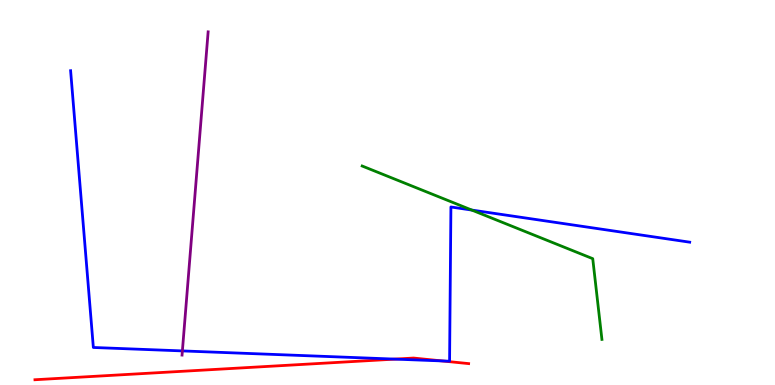[{'lines': ['blue', 'red'], 'intersections': [{'x': 5.1, 'y': 0.672}, {'x': 5.7, 'y': 0.625}]}, {'lines': ['green', 'red'], 'intersections': []}, {'lines': ['purple', 'red'], 'intersections': []}, {'lines': ['blue', 'green'], 'intersections': [{'x': 6.09, 'y': 4.54}]}, {'lines': ['blue', 'purple'], 'intersections': [{'x': 2.35, 'y': 0.885}]}, {'lines': ['green', 'purple'], 'intersections': []}]